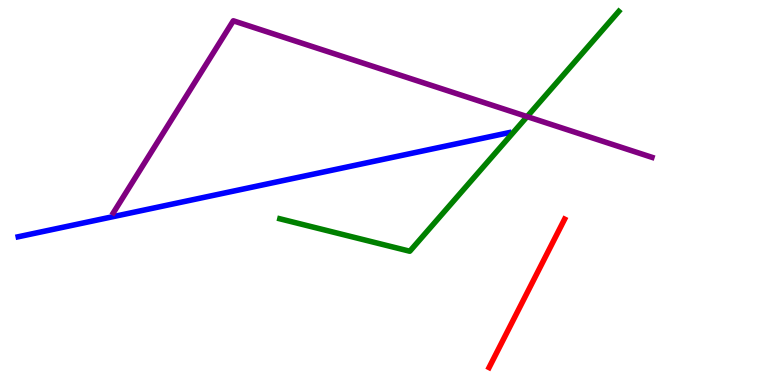[{'lines': ['blue', 'red'], 'intersections': []}, {'lines': ['green', 'red'], 'intersections': []}, {'lines': ['purple', 'red'], 'intersections': []}, {'lines': ['blue', 'green'], 'intersections': []}, {'lines': ['blue', 'purple'], 'intersections': []}, {'lines': ['green', 'purple'], 'intersections': [{'x': 6.8, 'y': 6.97}]}]